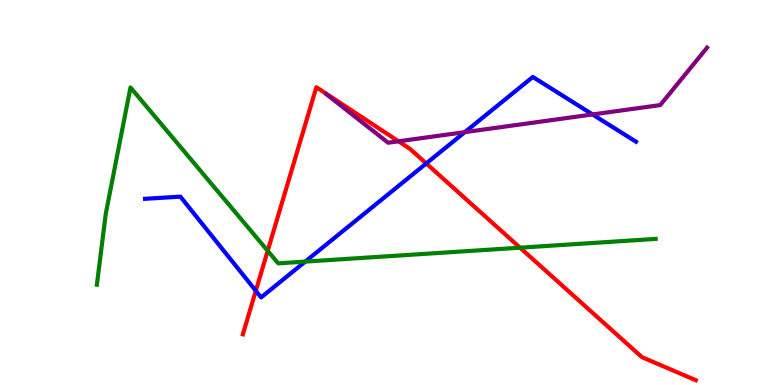[{'lines': ['blue', 'red'], 'intersections': [{'x': 3.3, 'y': 2.45}, {'x': 5.5, 'y': 5.75}]}, {'lines': ['green', 'red'], 'intersections': [{'x': 3.45, 'y': 3.49}, {'x': 6.71, 'y': 3.57}]}, {'lines': ['purple', 'red'], 'intersections': [{'x': 5.14, 'y': 6.33}]}, {'lines': ['blue', 'green'], 'intersections': [{'x': 3.94, 'y': 3.21}]}, {'lines': ['blue', 'purple'], 'intersections': [{'x': 6.0, 'y': 6.57}, {'x': 7.65, 'y': 7.03}]}, {'lines': ['green', 'purple'], 'intersections': []}]